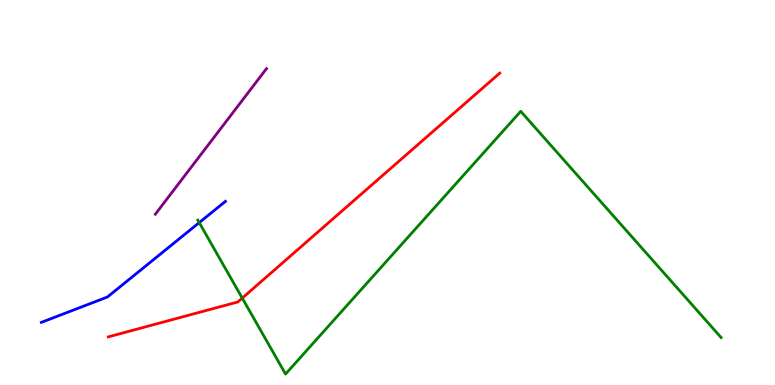[{'lines': ['blue', 'red'], 'intersections': []}, {'lines': ['green', 'red'], 'intersections': [{'x': 3.13, 'y': 2.26}]}, {'lines': ['purple', 'red'], 'intersections': []}, {'lines': ['blue', 'green'], 'intersections': [{'x': 2.57, 'y': 4.22}]}, {'lines': ['blue', 'purple'], 'intersections': []}, {'lines': ['green', 'purple'], 'intersections': []}]